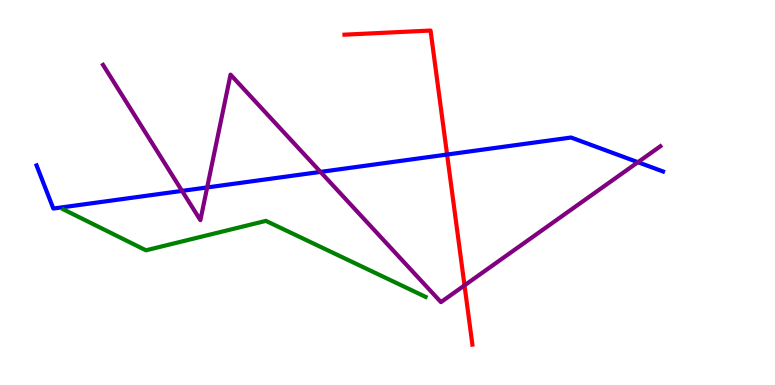[{'lines': ['blue', 'red'], 'intersections': [{'x': 5.77, 'y': 5.99}]}, {'lines': ['green', 'red'], 'intersections': []}, {'lines': ['purple', 'red'], 'intersections': [{'x': 5.99, 'y': 2.59}]}, {'lines': ['blue', 'green'], 'intersections': []}, {'lines': ['blue', 'purple'], 'intersections': [{'x': 2.35, 'y': 5.04}, {'x': 2.67, 'y': 5.13}, {'x': 4.14, 'y': 5.54}, {'x': 8.23, 'y': 5.79}]}, {'lines': ['green', 'purple'], 'intersections': []}]